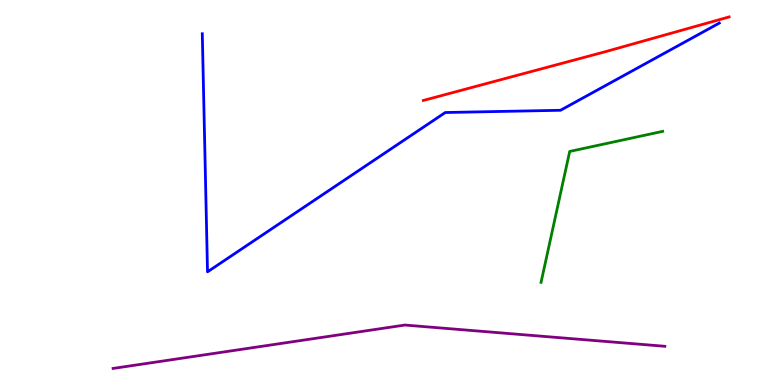[{'lines': ['blue', 'red'], 'intersections': []}, {'lines': ['green', 'red'], 'intersections': []}, {'lines': ['purple', 'red'], 'intersections': []}, {'lines': ['blue', 'green'], 'intersections': []}, {'lines': ['blue', 'purple'], 'intersections': []}, {'lines': ['green', 'purple'], 'intersections': []}]